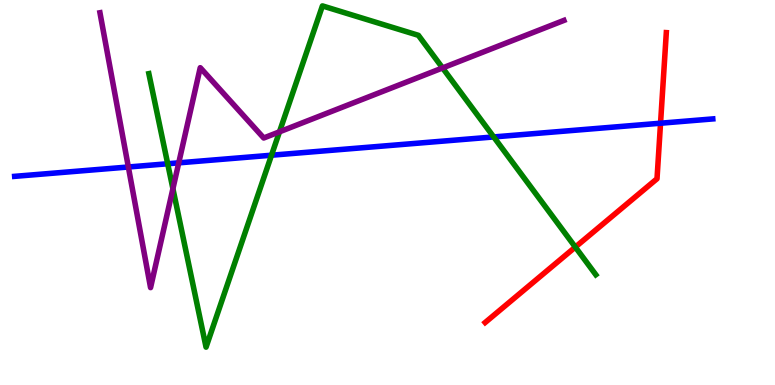[{'lines': ['blue', 'red'], 'intersections': [{'x': 8.52, 'y': 6.8}]}, {'lines': ['green', 'red'], 'intersections': [{'x': 7.42, 'y': 3.58}]}, {'lines': ['purple', 'red'], 'intersections': []}, {'lines': ['blue', 'green'], 'intersections': [{'x': 2.16, 'y': 5.75}, {'x': 3.5, 'y': 5.97}, {'x': 6.37, 'y': 6.44}]}, {'lines': ['blue', 'purple'], 'intersections': [{'x': 1.66, 'y': 5.66}, {'x': 2.31, 'y': 5.77}]}, {'lines': ['green', 'purple'], 'intersections': [{'x': 2.23, 'y': 5.1}, {'x': 3.61, 'y': 6.58}, {'x': 5.71, 'y': 8.24}]}]